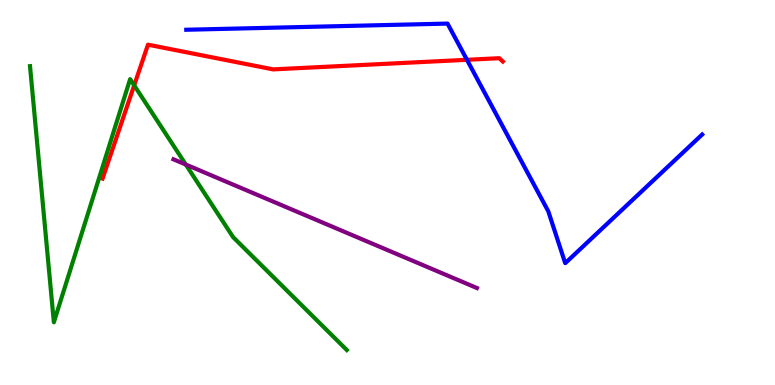[{'lines': ['blue', 'red'], 'intersections': [{'x': 6.03, 'y': 8.45}]}, {'lines': ['green', 'red'], 'intersections': [{'x': 1.73, 'y': 7.78}]}, {'lines': ['purple', 'red'], 'intersections': []}, {'lines': ['blue', 'green'], 'intersections': []}, {'lines': ['blue', 'purple'], 'intersections': []}, {'lines': ['green', 'purple'], 'intersections': [{'x': 2.4, 'y': 5.73}]}]